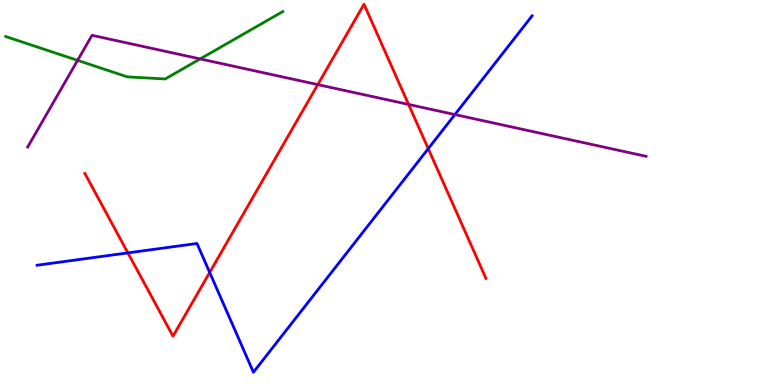[{'lines': ['blue', 'red'], 'intersections': [{'x': 1.65, 'y': 3.43}, {'x': 2.71, 'y': 2.92}, {'x': 5.53, 'y': 6.14}]}, {'lines': ['green', 'red'], 'intersections': []}, {'lines': ['purple', 'red'], 'intersections': [{'x': 4.1, 'y': 7.8}, {'x': 5.27, 'y': 7.29}]}, {'lines': ['blue', 'green'], 'intersections': []}, {'lines': ['blue', 'purple'], 'intersections': [{'x': 5.87, 'y': 7.02}]}, {'lines': ['green', 'purple'], 'intersections': [{'x': 1.0, 'y': 8.43}, {'x': 2.58, 'y': 8.47}]}]